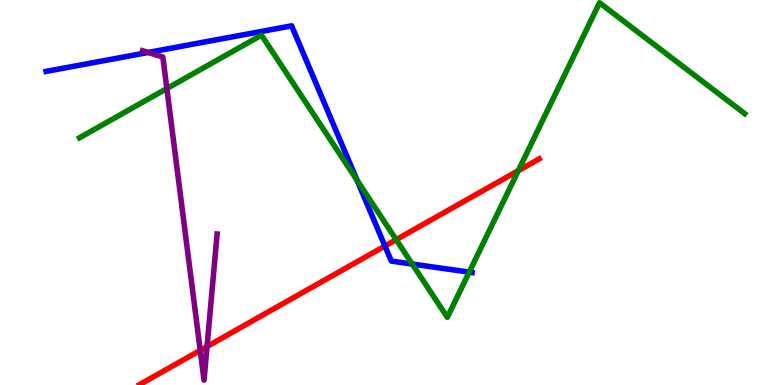[{'lines': ['blue', 'red'], 'intersections': [{'x': 4.97, 'y': 3.61}]}, {'lines': ['green', 'red'], 'intersections': [{'x': 5.11, 'y': 3.77}, {'x': 6.69, 'y': 5.57}]}, {'lines': ['purple', 'red'], 'intersections': [{'x': 2.58, 'y': 0.899}, {'x': 2.67, 'y': 0.999}]}, {'lines': ['blue', 'green'], 'intersections': [{'x': 4.61, 'y': 5.32}, {'x': 5.32, 'y': 3.14}, {'x': 6.05, 'y': 2.93}]}, {'lines': ['blue', 'purple'], 'intersections': [{'x': 1.91, 'y': 8.64}]}, {'lines': ['green', 'purple'], 'intersections': [{'x': 2.15, 'y': 7.7}]}]